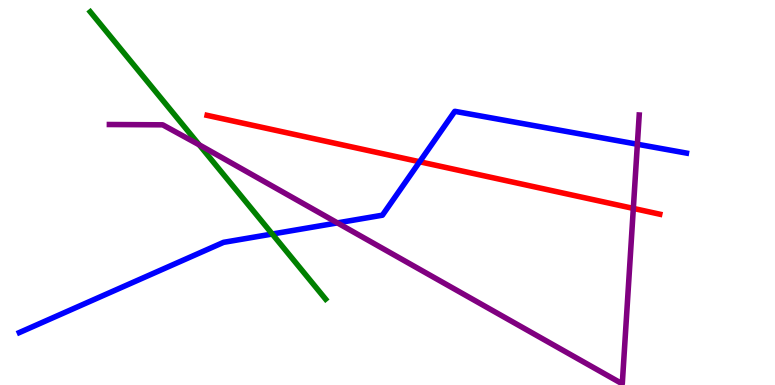[{'lines': ['blue', 'red'], 'intersections': [{'x': 5.41, 'y': 5.8}]}, {'lines': ['green', 'red'], 'intersections': []}, {'lines': ['purple', 'red'], 'intersections': [{'x': 8.17, 'y': 4.59}]}, {'lines': ['blue', 'green'], 'intersections': [{'x': 3.51, 'y': 3.92}]}, {'lines': ['blue', 'purple'], 'intersections': [{'x': 4.35, 'y': 4.21}, {'x': 8.22, 'y': 6.25}]}, {'lines': ['green', 'purple'], 'intersections': [{'x': 2.57, 'y': 6.24}]}]